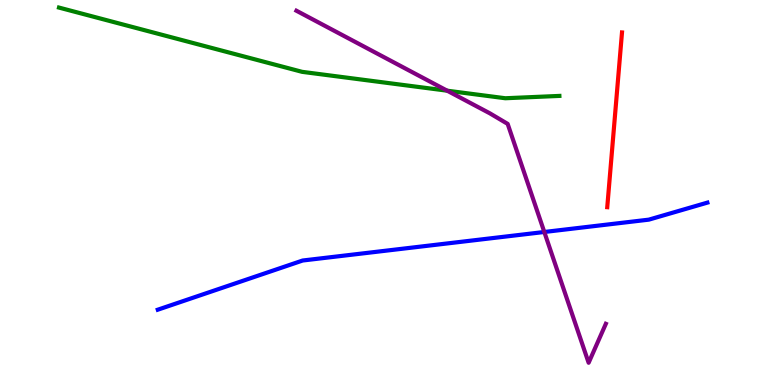[{'lines': ['blue', 'red'], 'intersections': []}, {'lines': ['green', 'red'], 'intersections': []}, {'lines': ['purple', 'red'], 'intersections': []}, {'lines': ['blue', 'green'], 'intersections': []}, {'lines': ['blue', 'purple'], 'intersections': [{'x': 7.02, 'y': 3.97}]}, {'lines': ['green', 'purple'], 'intersections': [{'x': 5.77, 'y': 7.64}]}]